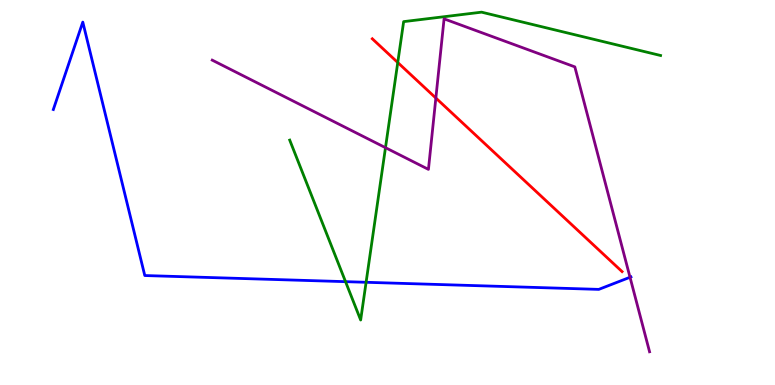[{'lines': ['blue', 'red'], 'intersections': []}, {'lines': ['green', 'red'], 'intersections': [{'x': 5.13, 'y': 8.38}]}, {'lines': ['purple', 'red'], 'intersections': [{'x': 5.62, 'y': 7.45}]}, {'lines': ['blue', 'green'], 'intersections': [{'x': 4.46, 'y': 2.68}, {'x': 4.72, 'y': 2.67}]}, {'lines': ['blue', 'purple'], 'intersections': [{'x': 8.13, 'y': 2.8}]}, {'lines': ['green', 'purple'], 'intersections': [{'x': 4.97, 'y': 6.16}]}]